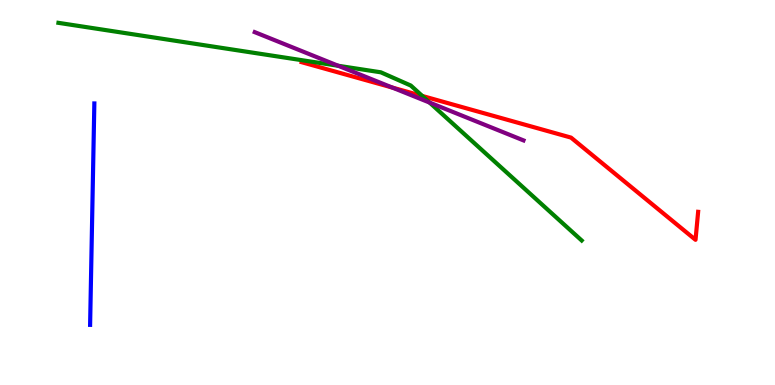[{'lines': ['blue', 'red'], 'intersections': []}, {'lines': ['green', 'red'], 'intersections': [{'x': 5.45, 'y': 7.51}]}, {'lines': ['purple', 'red'], 'intersections': [{'x': 5.06, 'y': 7.73}]}, {'lines': ['blue', 'green'], 'intersections': []}, {'lines': ['blue', 'purple'], 'intersections': []}, {'lines': ['green', 'purple'], 'intersections': [{'x': 4.36, 'y': 8.29}, {'x': 5.54, 'y': 7.34}]}]